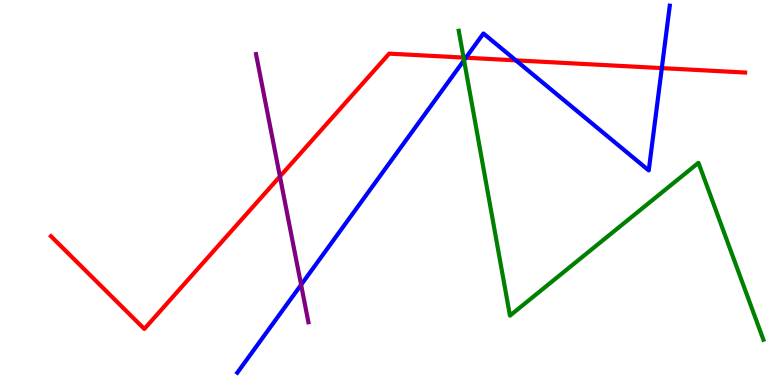[{'lines': ['blue', 'red'], 'intersections': [{'x': 6.01, 'y': 8.5}, {'x': 6.66, 'y': 8.43}, {'x': 8.54, 'y': 8.23}]}, {'lines': ['green', 'red'], 'intersections': [{'x': 5.98, 'y': 8.5}]}, {'lines': ['purple', 'red'], 'intersections': [{'x': 3.61, 'y': 5.42}]}, {'lines': ['blue', 'green'], 'intersections': [{'x': 5.99, 'y': 8.44}]}, {'lines': ['blue', 'purple'], 'intersections': [{'x': 3.89, 'y': 2.6}]}, {'lines': ['green', 'purple'], 'intersections': []}]